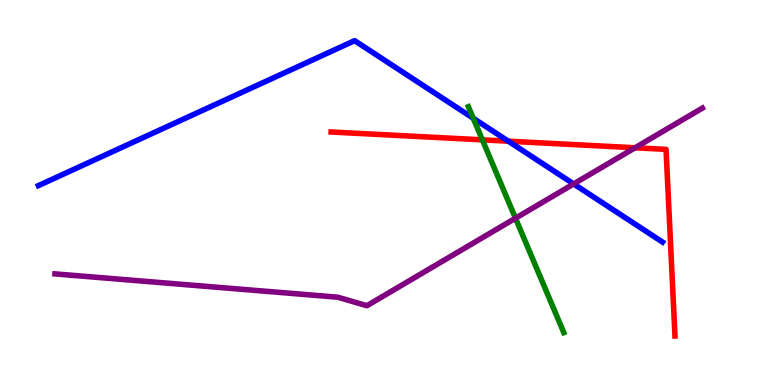[{'lines': ['blue', 'red'], 'intersections': [{'x': 6.56, 'y': 6.33}]}, {'lines': ['green', 'red'], 'intersections': [{'x': 6.22, 'y': 6.37}]}, {'lines': ['purple', 'red'], 'intersections': [{'x': 8.19, 'y': 6.16}]}, {'lines': ['blue', 'green'], 'intersections': [{'x': 6.11, 'y': 6.93}]}, {'lines': ['blue', 'purple'], 'intersections': [{'x': 7.4, 'y': 5.22}]}, {'lines': ['green', 'purple'], 'intersections': [{'x': 6.65, 'y': 4.33}]}]